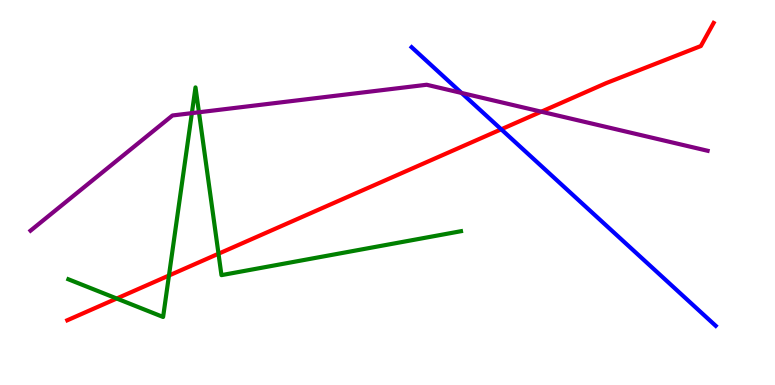[{'lines': ['blue', 'red'], 'intersections': [{'x': 6.47, 'y': 6.64}]}, {'lines': ['green', 'red'], 'intersections': [{'x': 1.51, 'y': 2.25}, {'x': 2.18, 'y': 2.84}, {'x': 2.82, 'y': 3.41}]}, {'lines': ['purple', 'red'], 'intersections': [{'x': 6.98, 'y': 7.1}]}, {'lines': ['blue', 'green'], 'intersections': []}, {'lines': ['blue', 'purple'], 'intersections': [{'x': 5.96, 'y': 7.59}]}, {'lines': ['green', 'purple'], 'intersections': [{'x': 2.48, 'y': 7.06}, {'x': 2.57, 'y': 7.08}]}]